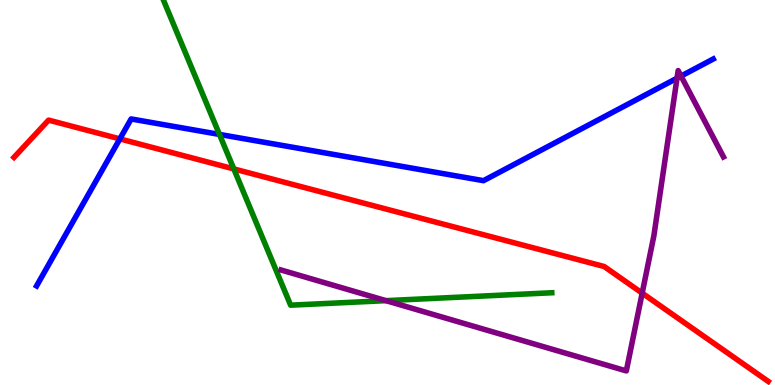[{'lines': ['blue', 'red'], 'intersections': [{'x': 1.55, 'y': 6.39}]}, {'lines': ['green', 'red'], 'intersections': [{'x': 3.02, 'y': 5.61}]}, {'lines': ['purple', 'red'], 'intersections': [{'x': 8.29, 'y': 2.39}]}, {'lines': ['blue', 'green'], 'intersections': [{'x': 2.83, 'y': 6.51}]}, {'lines': ['blue', 'purple'], 'intersections': [{'x': 8.74, 'y': 7.97}, {'x': 8.79, 'y': 8.02}]}, {'lines': ['green', 'purple'], 'intersections': [{'x': 4.98, 'y': 2.19}]}]